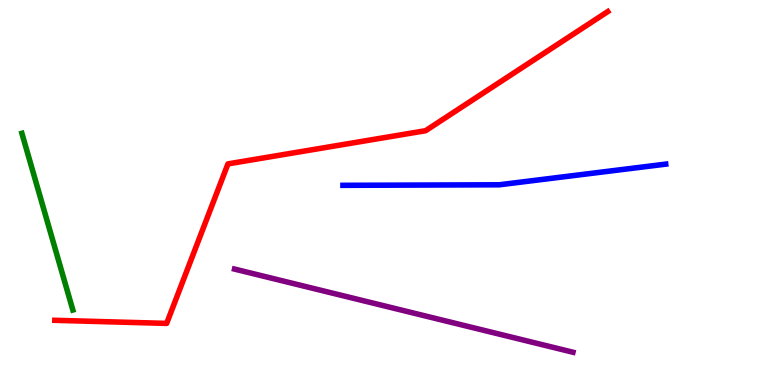[{'lines': ['blue', 'red'], 'intersections': []}, {'lines': ['green', 'red'], 'intersections': []}, {'lines': ['purple', 'red'], 'intersections': []}, {'lines': ['blue', 'green'], 'intersections': []}, {'lines': ['blue', 'purple'], 'intersections': []}, {'lines': ['green', 'purple'], 'intersections': []}]